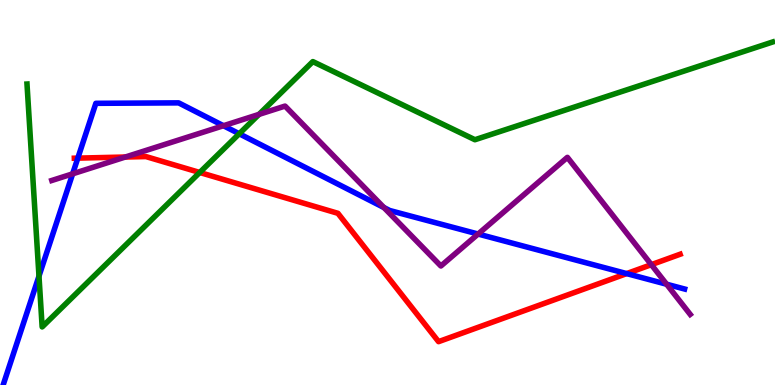[{'lines': ['blue', 'red'], 'intersections': [{'x': 1.0, 'y': 5.89}, {'x': 8.09, 'y': 2.89}]}, {'lines': ['green', 'red'], 'intersections': [{'x': 2.58, 'y': 5.52}]}, {'lines': ['purple', 'red'], 'intersections': [{'x': 1.62, 'y': 5.92}, {'x': 8.4, 'y': 3.13}]}, {'lines': ['blue', 'green'], 'intersections': [{'x': 0.503, 'y': 2.83}, {'x': 3.09, 'y': 6.53}]}, {'lines': ['blue', 'purple'], 'intersections': [{'x': 0.937, 'y': 5.49}, {'x': 2.88, 'y': 6.73}, {'x': 4.95, 'y': 4.61}, {'x': 6.17, 'y': 3.92}, {'x': 8.6, 'y': 2.62}]}, {'lines': ['green', 'purple'], 'intersections': [{'x': 3.34, 'y': 7.03}]}]